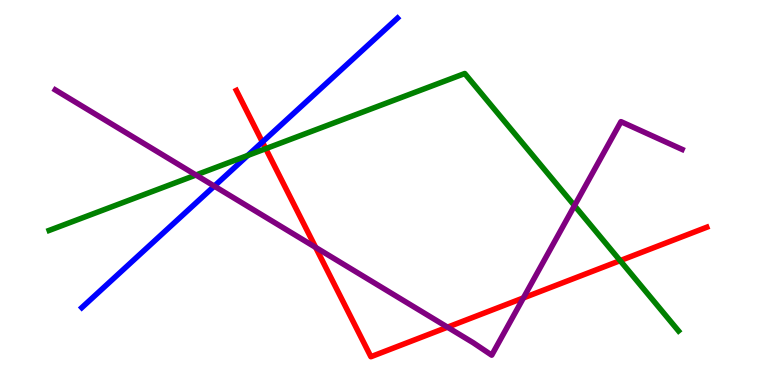[{'lines': ['blue', 'red'], 'intersections': [{'x': 3.39, 'y': 6.31}]}, {'lines': ['green', 'red'], 'intersections': [{'x': 3.43, 'y': 6.14}, {'x': 8.0, 'y': 3.23}]}, {'lines': ['purple', 'red'], 'intersections': [{'x': 4.07, 'y': 3.57}, {'x': 5.77, 'y': 1.5}, {'x': 6.75, 'y': 2.26}]}, {'lines': ['blue', 'green'], 'intersections': [{'x': 3.2, 'y': 5.96}]}, {'lines': ['blue', 'purple'], 'intersections': [{'x': 2.77, 'y': 5.17}]}, {'lines': ['green', 'purple'], 'intersections': [{'x': 2.53, 'y': 5.45}, {'x': 7.41, 'y': 4.66}]}]